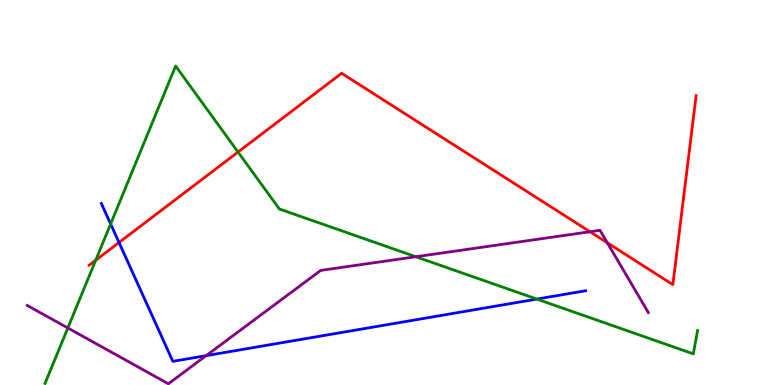[{'lines': ['blue', 'red'], 'intersections': [{'x': 1.54, 'y': 3.7}]}, {'lines': ['green', 'red'], 'intersections': [{'x': 1.24, 'y': 3.24}, {'x': 3.07, 'y': 6.05}]}, {'lines': ['purple', 'red'], 'intersections': [{'x': 7.61, 'y': 3.98}, {'x': 7.84, 'y': 3.69}]}, {'lines': ['blue', 'green'], 'intersections': [{'x': 1.43, 'y': 4.18}, {'x': 6.93, 'y': 2.23}]}, {'lines': ['blue', 'purple'], 'intersections': [{'x': 2.66, 'y': 0.762}]}, {'lines': ['green', 'purple'], 'intersections': [{'x': 0.875, 'y': 1.48}, {'x': 5.37, 'y': 3.33}]}]